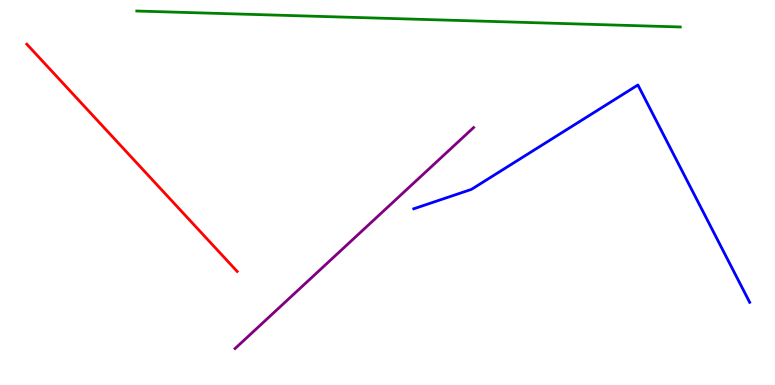[{'lines': ['blue', 'red'], 'intersections': []}, {'lines': ['green', 'red'], 'intersections': []}, {'lines': ['purple', 'red'], 'intersections': []}, {'lines': ['blue', 'green'], 'intersections': []}, {'lines': ['blue', 'purple'], 'intersections': []}, {'lines': ['green', 'purple'], 'intersections': []}]